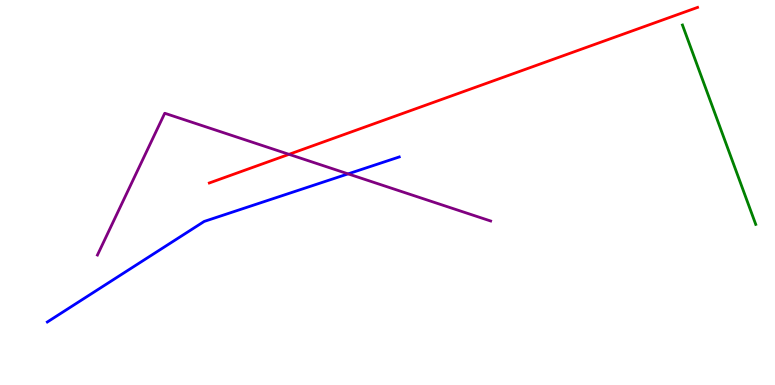[{'lines': ['blue', 'red'], 'intersections': []}, {'lines': ['green', 'red'], 'intersections': []}, {'lines': ['purple', 'red'], 'intersections': [{'x': 3.73, 'y': 5.99}]}, {'lines': ['blue', 'green'], 'intersections': []}, {'lines': ['blue', 'purple'], 'intersections': [{'x': 4.49, 'y': 5.48}]}, {'lines': ['green', 'purple'], 'intersections': []}]